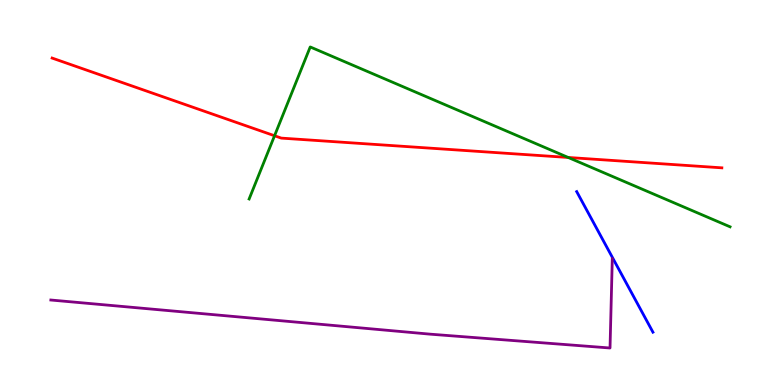[{'lines': ['blue', 'red'], 'intersections': []}, {'lines': ['green', 'red'], 'intersections': [{'x': 3.54, 'y': 6.47}, {'x': 7.33, 'y': 5.91}]}, {'lines': ['purple', 'red'], 'intersections': []}, {'lines': ['blue', 'green'], 'intersections': []}, {'lines': ['blue', 'purple'], 'intersections': []}, {'lines': ['green', 'purple'], 'intersections': []}]